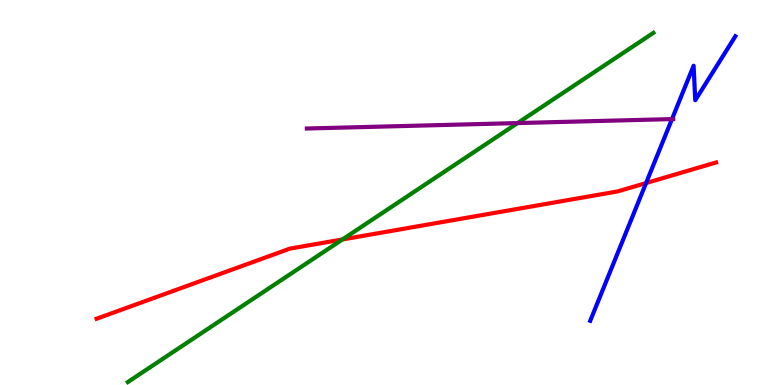[{'lines': ['blue', 'red'], 'intersections': [{'x': 8.34, 'y': 5.24}]}, {'lines': ['green', 'red'], 'intersections': [{'x': 4.42, 'y': 3.78}]}, {'lines': ['purple', 'red'], 'intersections': []}, {'lines': ['blue', 'green'], 'intersections': []}, {'lines': ['blue', 'purple'], 'intersections': [{'x': 8.67, 'y': 6.91}]}, {'lines': ['green', 'purple'], 'intersections': [{'x': 6.68, 'y': 6.8}]}]